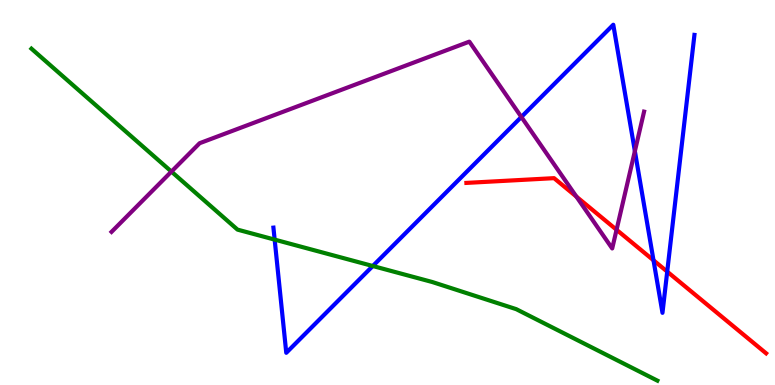[{'lines': ['blue', 'red'], 'intersections': [{'x': 8.43, 'y': 3.24}, {'x': 8.61, 'y': 2.94}]}, {'lines': ['green', 'red'], 'intersections': []}, {'lines': ['purple', 'red'], 'intersections': [{'x': 7.44, 'y': 4.89}, {'x': 7.96, 'y': 4.03}]}, {'lines': ['blue', 'green'], 'intersections': [{'x': 3.54, 'y': 3.78}, {'x': 4.81, 'y': 3.09}]}, {'lines': ['blue', 'purple'], 'intersections': [{'x': 6.73, 'y': 6.96}, {'x': 8.19, 'y': 6.07}]}, {'lines': ['green', 'purple'], 'intersections': [{'x': 2.21, 'y': 5.54}]}]